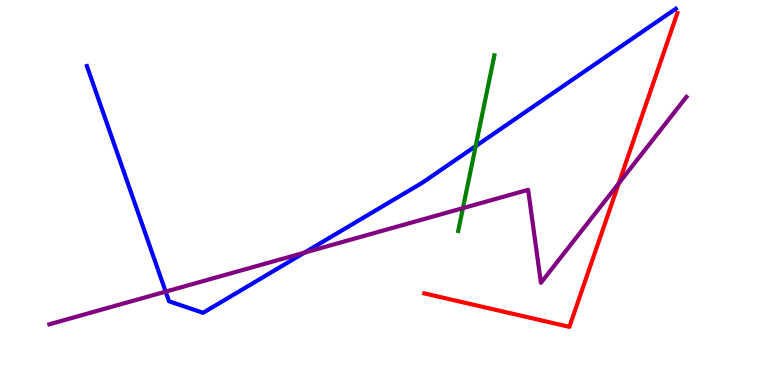[{'lines': ['blue', 'red'], 'intersections': []}, {'lines': ['green', 'red'], 'intersections': []}, {'lines': ['purple', 'red'], 'intersections': [{'x': 7.98, 'y': 5.24}]}, {'lines': ['blue', 'green'], 'intersections': [{'x': 6.14, 'y': 6.21}]}, {'lines': ['blue', 'purple'], 'intersections': [{'x': 2.14, 'y': 2.43}, {'x': 3.93, 'y': 3.44}]}, {'lines': ['green', 'purple'], 'intersections': [{'x': 5.97, 'y': 4.59}]}]